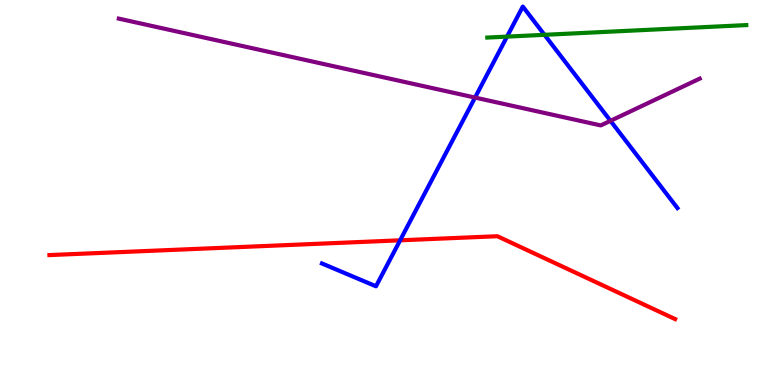[{'lines': ['blue', 'red'], 'intersections': [{'x': 5.16, 'y': 3.76}]}, {'lines': ['green', 'red'], 'intersections': []}, {'lines': ['purple', 'red'], 'intersections': []}, {'lines': ['blue', 'green'], 'intersections': [{'x': 6.54, 'y': 9.05}, {'x': 7.03, 'y': 9.1}]}, {'lines': ['blue', 'purple'], 'intersections': [{'x': 6.13, 'y': 7.47}, {'x': 7.88, 'y': 6.86}]}, {'lines': ['green', 'purple'], 'intersections': []}]